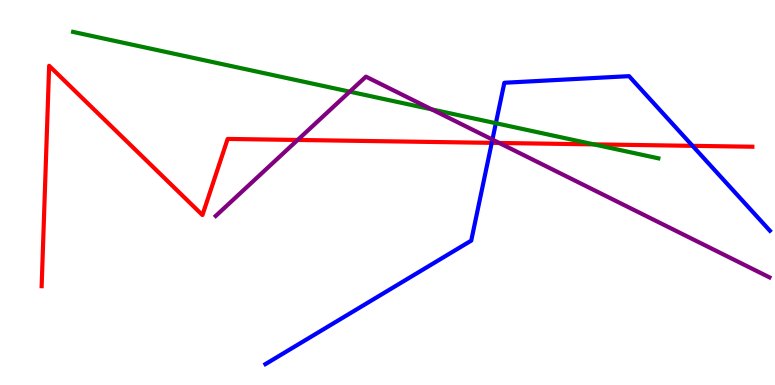[{'lines': ['blue', 'red'], 'intersections': [{'x': 6.35, 'y': 6.29}, {'x': 8.94, 'y': 6.21}]}, {'lines': ['green', 'red'], 'intersections': [{'x': 7.66, 'y': 6.25}]}, {'lines': ['purple', 'red'], 'intersections': [{'x': 3.84, 'y': 6.36}, {'x': 6.44, 'y': 6.29}]}, {'lines': ['blue', 'green'], 'intersections': [{'x': 6.4, 'y': 6.8}]}, {'lines': ['blue', 'purple'], 'intersections': [{'x': 6.35, 'y': 6.37}]}, {'lines': ['green', 'purple'], 'intersections': [{'x': 4.51, 'y': 7.62}, {'x': 5.57, 'y': 7.16}]}]